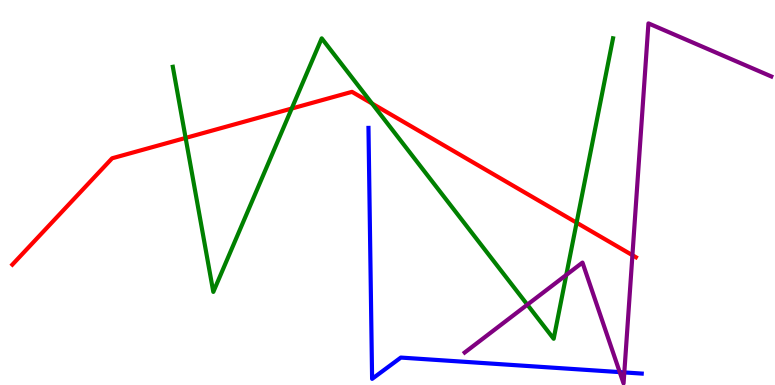[{'lines': ['blue', 'red'], 'intersections': []}, {'lines': ['green', 'red'], 'intersections': [{'x': 2.4, 'y': 6.42}, {'x': 3.76, 'y': 7.18}, {'x': 4.8, 'y': 7.31}, {'x': 7.44, 'y': 4.22}]}, {'lines': ['purple', 'red'], 'intersections': [{'x': 8.16, 'y': 3.37}]}, {'lines': ['blue', 'green'], 'intersections': []}, {'lines': ['blue', 'purple'], 'intersections': [{'x': 8.0, 'y': 0.335}, {'x': 8.06, 'y': 0.327}]}, {'lines': ['green', 'purple'], 'intersections': [{'x': 6.8, 'y': 2.09}, {'x': 7.31, 'y': 2.86}]}]